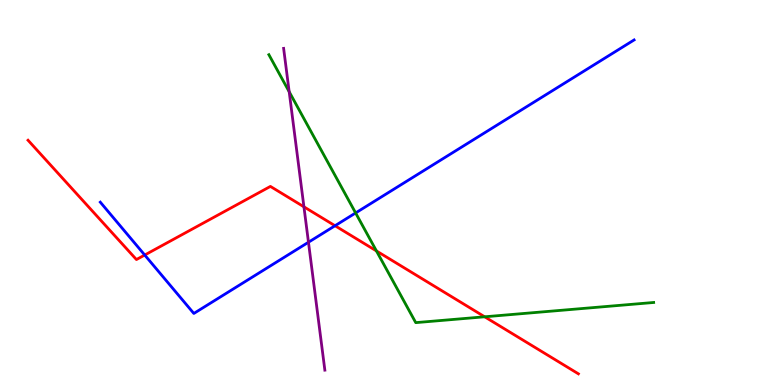[{'lines': ['blue', 'red'], 'intersections': [{'x': 1.87, 'y': 3.38}, {'x': 4.32, 'y': 4.14}]}, {'lines': ['green', 'red'], 'intersections': [{'x': 4.86, 'y': 3.48}, {'x': 6.25, 'y': 1.77}]}, {'lines': ['purple', 'red'], 'intersections': [{'x': 3.92, 'y': 4.63}]}, {'lines': ['blue', 'green'], 'intersections': [{'x': 4.59, 'y': 4.47}]}, {'lines': ['blue', 'purple'], 'intersections': [{'x': 3.98, 'y': 3.71}]}, {'lines': ['green', 'purple'], 'intersections': [{'x': 3.73, 'y': 7.62}]}]